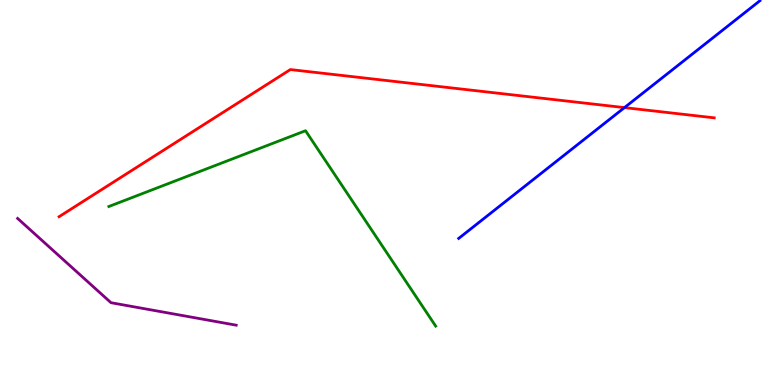[{'lines': ['blue', 'red'], 'intersections': [{'x': 8.06, 'y': 7.2}]}, {'lines': ['green', 'red'], 'intersections': []}, {'lines': ['purple', 'red'], 'intersections': []}, {'lines': ['blue', 'green'], 'intersections': []}, {'lines': ['blue', 'purple'], 'intersections': []}, {'lines': ['green', 'purple'], 'intersections': []}]